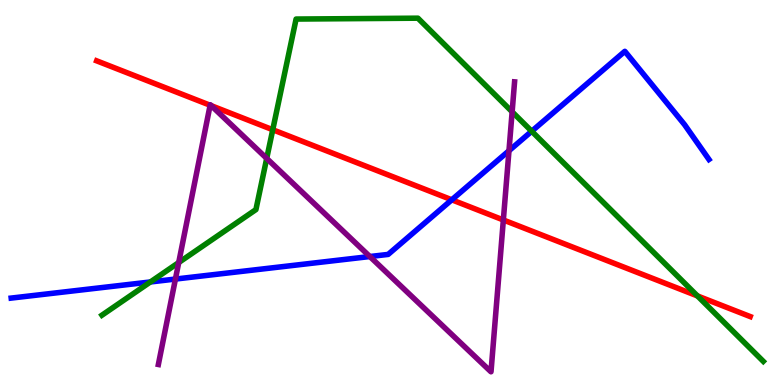[{'lines': ['blue', 'red'], 'intersections': [{'x': 5.83, 'y': 4.81}]}, {'lines': ['green', 'red'], 'intersections': [{'x': 3.52, 'y': 6.63}, {'x': 9.0, 'y': 2.31}]}, {'lines': ['purple', 'red'], 'intersections': [{'x': 2.71, 'y': 7.27}, {'x': 2.73, 'y': 7.25}, {'x': 6.49, 'y': 4.29}]}, {'lines': ['blue', 'green'], 'intersections': [{'x': 1.94, 'y': 2.68}, {'x': 6.86, 'y': 6.59}]}, {'lines': ['blue', 'purple'], 'intersections': [{'x': 2.26, 'y': 2.75}, {'x': 4.77, 'y': 3.34}, {'x': 6.57, 'y': 6.08}]}, {'lines': ['green', 'purple'], 'intersections': [{'x': 2.31, 'y': 3.18}, {'x': 3.44, 'y': 5.89}, {'x': 6.61, 'y': 7.1}]}]